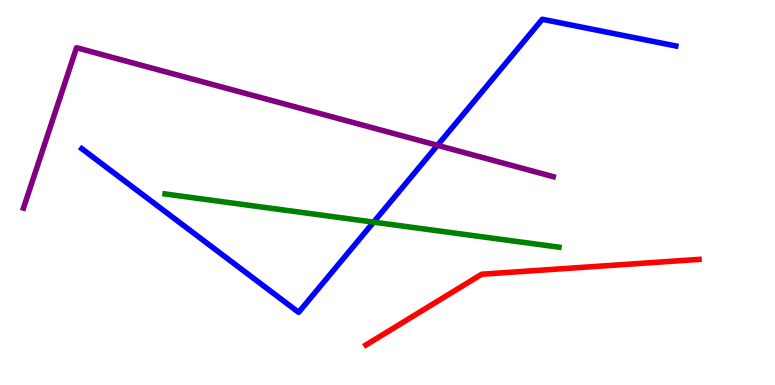[{'lines': ['blue', 'red'], 'intersections': []}, {'lines': ['green', 'red'], 'intersections': []}, {'lines': ['purple', 'red'], 'intersections': []}, {'lines': ['blue', 'green'], 'intersections': [{'x': 4.82, 'y': 4.23}]}, {'lines': ['blue', 'purple'], 'intersections': [{'x': 5.64, 'y': 6.22}]}, {'lines': ['green', 'purple'], 'intersections': []}]